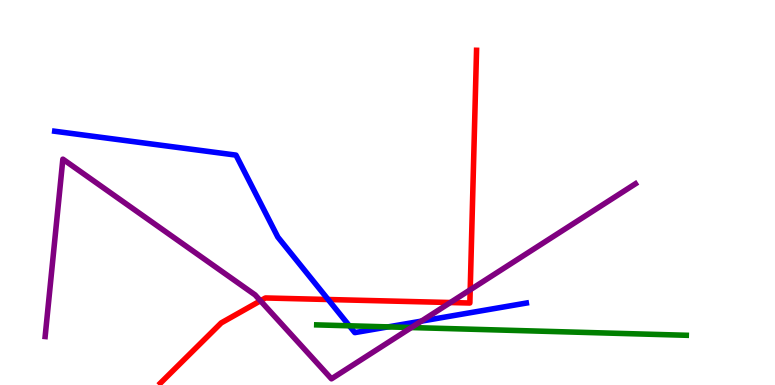[{'lines': ['blue', 'red'], 'intersections': [{'x': 4.23, 'y': 2.22}]}, {'lines': ['green', 'red'], 'intersections': []}, {'lines': ['purple', 'red'], 'intersections': [{'x': 3.36, 'y': 2.19}, {'x': 5.81, 'y': 2.14}, {'x': 6.07, 'y': 2.47}]}, {'lines': ['blue', 'green'], 'intersections': [{'x': 4.51, 'y': 1.54}, {'x': 5.01, 'y': 1.51}]}, {'lines': ['blue', 'purple'], 'intersections': [{'x': 5.44, 'y': 1.66}]}, {'lines': ['green', 'purple'], 'intersections': [{'x': 5.31, 'y': 1.49}]}]